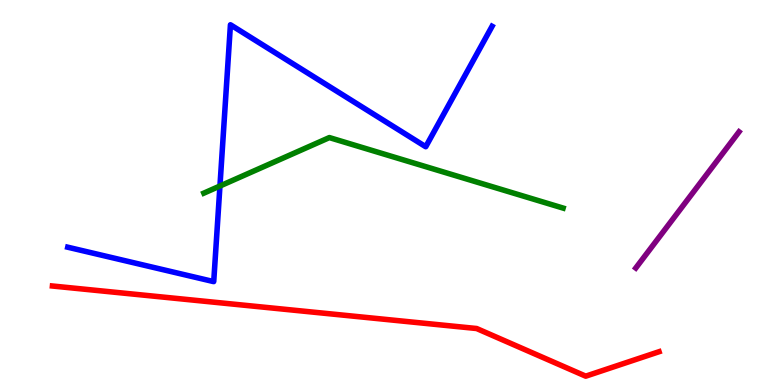[{'lines': ['blue', 'red'], 'intersections': []}, {'lines': ['green', 'red'], 'intersections': []}, {'lines': ['purple', 'red'], 'intersections': []}, {'lines': ['blue', 'green'], 'intersections': [{'x': 2.84, 'y': 5.17}]}, {'lines': ['blue', 'purple'], 'intersections': []}, {'lines': ['green', 'purple'], 'intersections': []}]